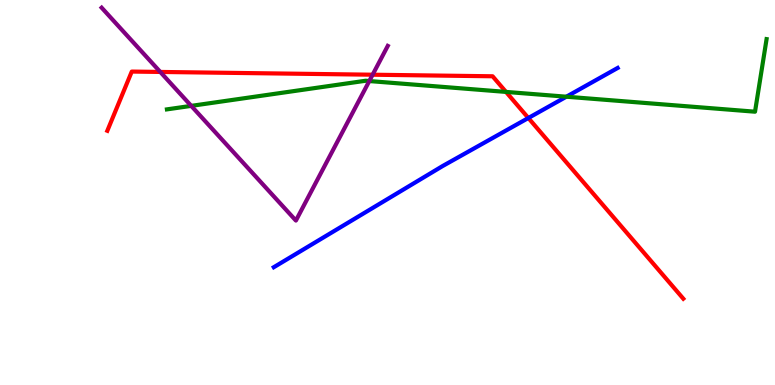[{'lines': ['blue', 'red'], 'intersections': [{'x': 6.82, 'y': 6.94}]}, {'lines': ['green', 'red'], 'intersections': [{'x': 6.53, 'y': 7.61}]}, {'lines': ['purple', 'red'], 'intersections': [{'x': 2.07, 'y': 8.13}, {'x': 4.81, 'y': 8.06}]}, {'lines': ['blue', 'green'], 'intersections': [{'x': 7.31, 'y': 7.49}]}, {'lines': ['blue', 'purple'], 'intersections': []}, {'lines': ['green', 'purple'], 'intersections': [{'x': 2.47, 'y': 7.25}, {'x': 4.77, 'y': 7.89}]}]